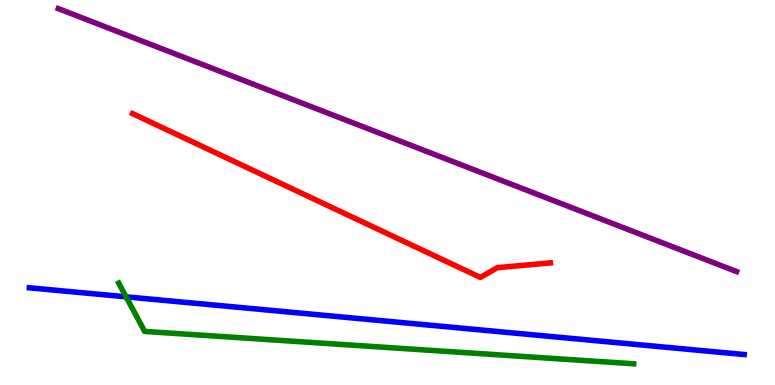[{'lines': ['blue', 'red'], 'intersections': []}, {'lines': ['green', 'red'], 'intersections': []}, {'lines': ['purple', 'red'], 'intersections': []}, {'lines': ['blue', 'green'], 'intersections': [{'x': 1.63, 'y': 2.29}]}, {'lines': ['blue', 'purple'], 'intersections': []}, {'lines': ['green', 'purple'], 'intersections': []}]